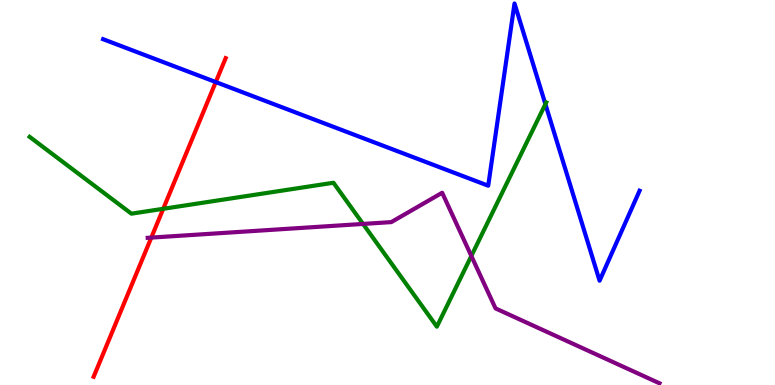[{'lines': ['blue', 'red'], 'intersections': [{'x': 2.78, 'y': 7.87}]}, {'lines': ['green', 'red'], 'intersections': [{'x': 2.11, 'y': 4.58}]}, {'lines': ['purple', 'red'], 'intersections': [{'x': 1.95, 'y': 3.83}]}, {'lines': ['blue', 'green'], 'intersections': [{'x': 7.04, 'y': 7.3}]}, {'lines': ['blue', 'purple'], 'intersections': []}, {'lines': ['green', 'purple'], 'intersections': [{'x': 4.68, 'y': 4.18}, {'x': 6.08, 'y': 3.35}]}]